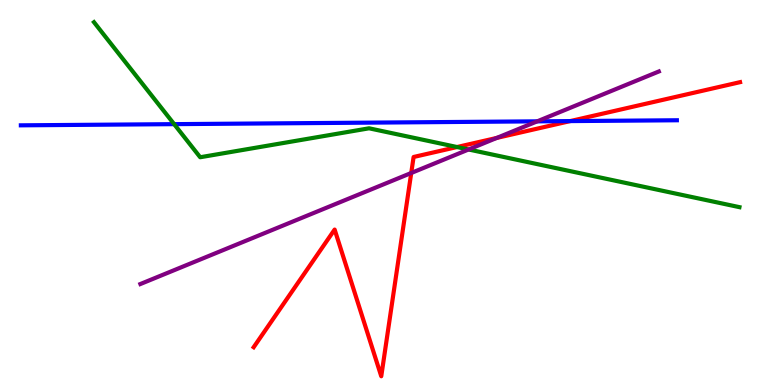[{'lines': ['blue', 'red'], 'intersections': [{'x': 7.36, 'y': 6.85}]}, {'lines': ['green', 'red'], 'intersections': [{'x': 5.9, 'y': 6.18}]}, {'lines': ['purple', 'red'], 'intersections': [{'x': 5.31, 'y': 5.51}, {'x': 6.41, 'y': 6.42}]}, {'lines': ['blue', 'green'], 'intersections': [{'x': 2.25, 'y': 6.78}]}, {'lines': ['blue', 'purple'], 'intersections': [{'x': 6.93, 'y': 6.85}]}, {'lines': ['green', 'purple'], 'intersections': [{'x': 6.05, 'y': 6.12}]}]